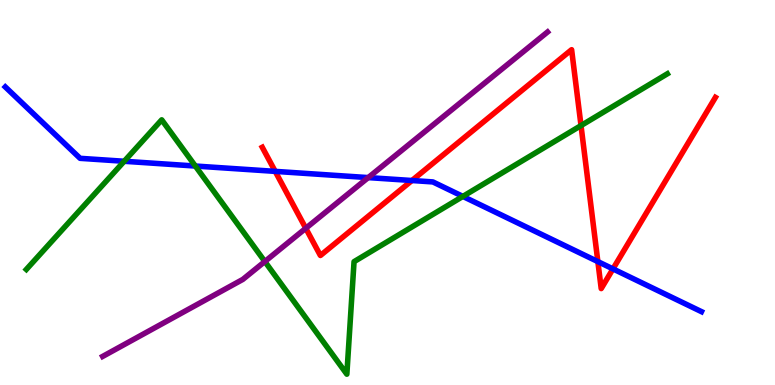[{'lines': ['blue', 'red'], 'intersections': [{'x': 3.55, 'y': 5.55}, {'x': 5.32, 'y': 5.31}, {'x': 7.71, 'y': 3.21}, {'x': 7.91, 'y': 3.02}]}, {'lines': ['green', 'red'], 'intersections': [{'x': 7.5, 'y': 6.74}]}, {'lines': ['purple', 'red'], 'intersections': [{'x': 3.95, 'y': 4.07}]}, {'lines': ['blue', 'green'], 'intersections': [{'x': 1.6, 'y': 5.81}, {'x': 2.52, 'y': 5.69}, {'x': 5.97, 'y': 4.9}]}, {'lines': ['blue', 'purple'], 'intersections': [{'x': 4.75, 'y': 5.39}]}, {'lines': ['green', 'purple'], 'intersections': [{'x': 3.42, 'y': 3.21}]}]